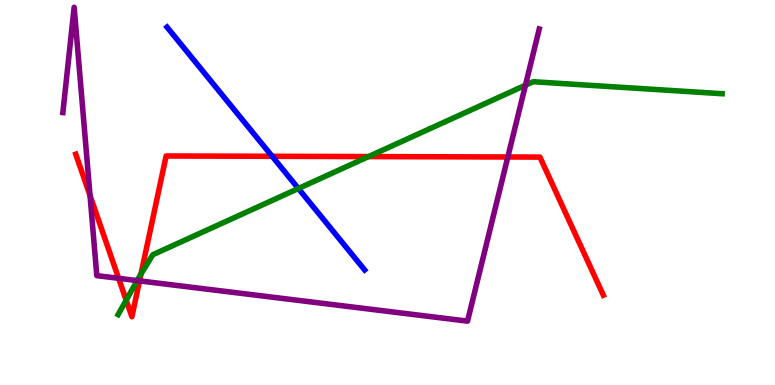[{'lines': ['blue', 'red'], 'intersections': [{'x': 3.51, 'y': 5.94}]}, {'lines': ['green', 'red'], 'intersections': [{'x': 1.63, 'y': 2.2}, {'x': 1.82, 'y': 2.88}, {'x': 4.76, 'y': 5.93}]}, {'lines': ['purple', 'red'], 'intersections': [{'x': 1.16, 'y': 4.92}, {'x': 1.53, 'y': 2.77}, {'x': 1.8, 'y': 2.7}, {'x': 6.55, 'y': 5.92}]}, {'lines': ['blue', 'green'], 'intersections': [{'x': 3.85, 'y': 5.1}]}, {'lines': ['blue', 'purple'], 'intersections': []}, {'lines': ['green', 'purple'], 'intersections': [{'x': 1.77, 'y': 2.71}, {'x': 6.78, 'y': 7.79}]}]